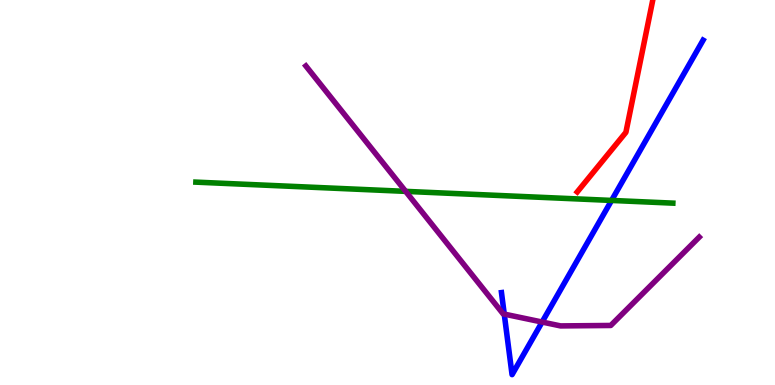[{'lines': ['blue', 'red'], 'intersections': []}, {'lines': ['green', 'red'], 'intersections': []}, {'lines': ['purple', 'red'], 'intersections': []}, {'lines': ['blue', 'green'], 'intersections': [{'x': 7.89, 'y': 4.79}]}, {'lines': ['blue', 'purple'], 'intersections': [{'x': 6.51, 'y': 1.84}, {'x': 6.99, 'y': 1.64}]}, {'lines': ['green', 'purple'], 'intersections': [{'x': 5.23, 'y': 5.03}]}]